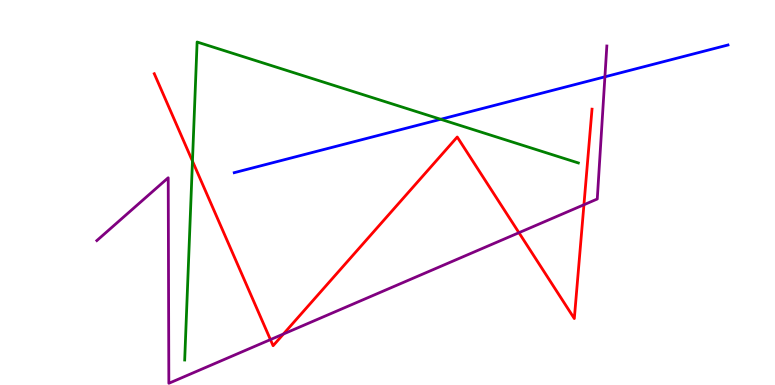[{'lines': ['blue', 'red'], 'intersections': []}, {'lines': ['green', 'red'], 'intersections': [{'x': 2.48, 'y': 5.82}]}, {'lines': ['purple', 'red'], 'intersections': [{'x': 3.49, 'y': 1.18}, {'x': 3.66, 'y': 1.32}, {'x': 6.7, 'y': 3.96}, {'x': 7.53, 'y': 4.68}]}, {'lines': ['blue', 'green'], 'intersections': [{'x': 5.69, 'y': 6.9}]}, {'lines': ['blue', 'purple'], 'intersections': [{'x': 7.81, 'y': 8.0}]}, {'lines': ['green', 'purple'], 'intersections': []}]